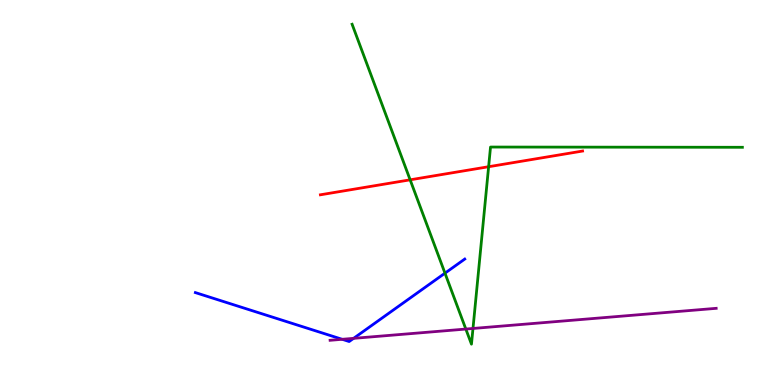[{'lines': ['blue', 'red'], 'intersections': []}, {'lines': ['green', 'red'], 'intersections': [{'x': 5.29, 'y': 5.33}, {'x': 6.3, 'y': 5.67}]}, {'lines': ['purple', 'red'], 'intersections': []}, {'lines': ['blue', 'green'], 'intersections': [{'x': 5.74, 'y': 2.9}]}, {'lines': ['blue', 'purple'], 'intersections': [{'x': 4.42, 'y': 1.19}, {'x': 4.56, 'y': 1.21}]}, {'lines': ['green', 'purple'], 'intersections': [{'x': 6.01, 'y': 1.45}, {'x': 6.1, 'y': 1.47}]}]